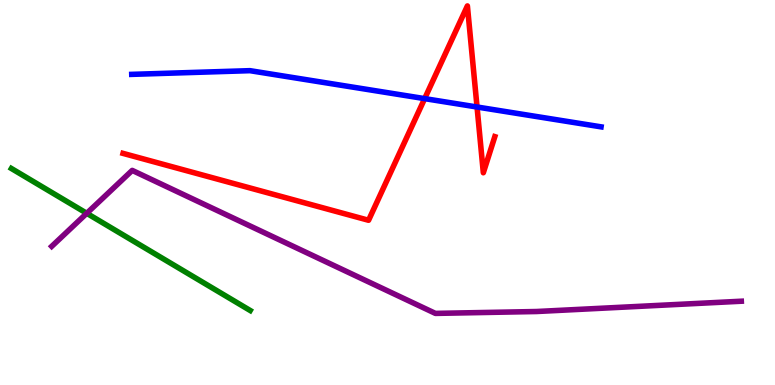[{'lines': ['blue', 'red'], 'intersections': [{'x': 5.48, 'y': 7.44}, {'x': 6.16, 'y': 7.22}]}, {'lines': ['green', 'red'], 'intersections': []}, {'lines': ['purple', 'red'], 'intersections': []}, {'lines': ['blue', 'green'], 'intersections': []}, {'lines': ['blue', 'purple'], 'intersections': []}, {'lines': ['green', 'purple'], 'intersections': [{'x': 1.12, 'y': 4.46}]}]